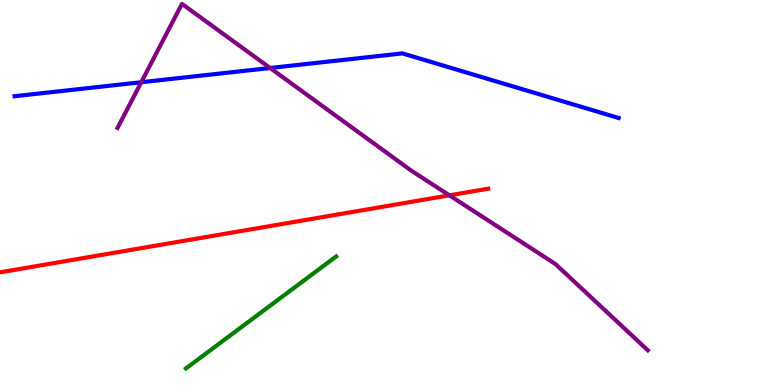[{'lines': ['blue', 'red'], 'intersections': []}, {'lines': ['green', 'red'], 'intersections': []}, {'lines': ['purple', 'red'], 'intersections': [{'x': 5.8, 'y': 4.93}]}, {'lines': ['blue', 'green'], 'intersections': []}, {'lines': ['blue', 'purple'], 'intersections': [{'x': 1.82, 'y': 7.86}, {'x': 3.49, 'y': 8.23}]}, {'lines': ['green', 'purple'], 'intersections': []}]